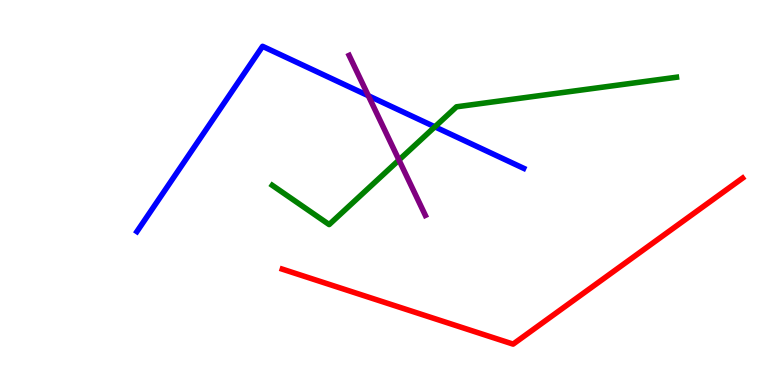[{'lines': ['blue', 'red'], 'intersections': []}, {'lines': ['green', 'red'], 'intersections': []}, {'lines': ['purple', 'red'], 'intersections': []}, {'lines': ['blue', 'green'], 'intersections': [{'x': 5.61, 'y': 6.71}]}, {'lines': ['blue', 'purple'], 'intersections': [{'x': 4.75, 'y': 7.51}]}, {'lines': ['green', 'purple'], 'intersections': [{'x': 5.15, 'y': 5.84}]}]